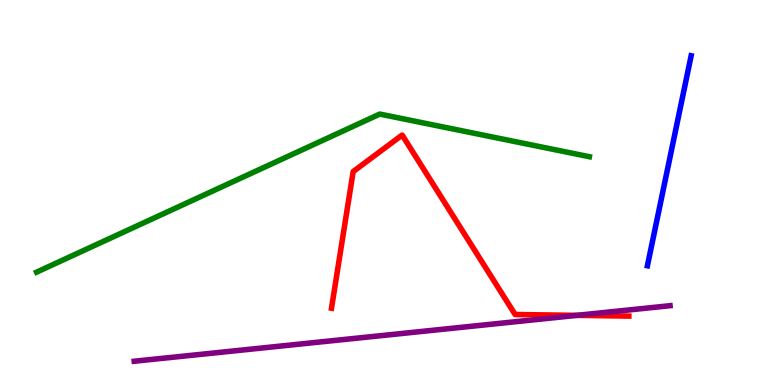[{'lines': ['blue', 'red'], 'intersections': []}, {'lines': ['green', 'red'], 'intersections': []}, {'lines': ['purple', 'red'], 'intersections': [{'x': 7.44, 'y': 1.81}]}, {'lines': ['blue', 'green'], 'intersections': []}, {'lines': ['blue', 'purple'], 'intersections': []}, {'lines': ['green', 'purple'], 'intersections': []}]